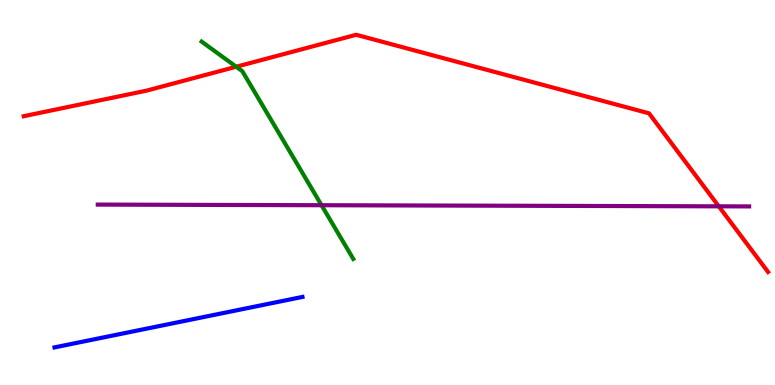[{'lines': ['blue', 'red'], 'intersections': []}, {'lines': ['green', 'red'], 'intersections': [{'x': 3.05, 'y': 8.27}]}, {'lines': ['purple', 'red'], 'intersections': [{'x': 9.27, 'y': 4.64}]}, {'lines': ['blue', 'green'], 'intersections': []}, {'lines': ['blue', 'purple'], 'intersections': []}, {'lines': ['green', 'purple'], 'intersections': [{'x': 4.15, 'y': 4.67}]}]